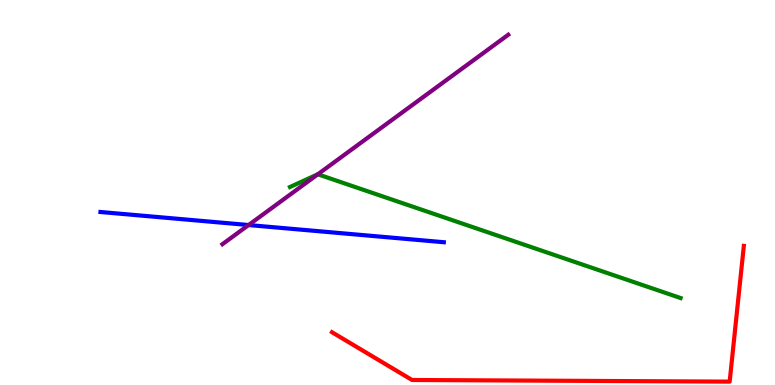[{'lines': ['blue', 'red'], 'intersections': []}, {'lines': ['green', 'red'], 'intersections': []}, {'lines': ['purple', 'red'], 'intersections': []}, {'lines': ['blue', 'green'], 'intersections': []}, {'lines': ['blue', 'purple'], 'intersections': [{'x': 3.21, 'y': 4.15}]}, {'lines': ['green', 'purple'], 'intersections': [{'x': 4.1, 'y': 5.47}]}]